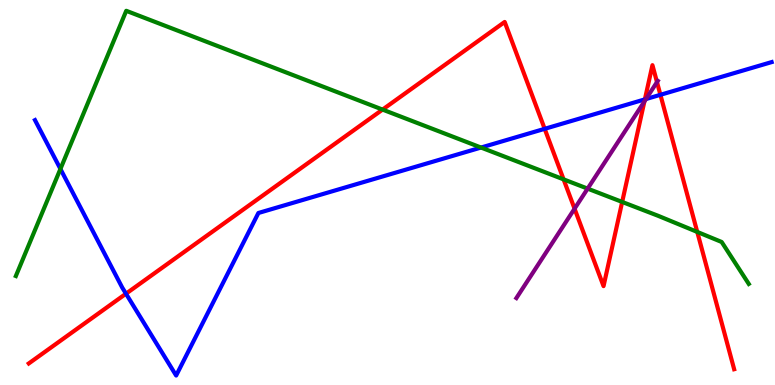[{'lines': ['blue', 'red'], 'intersections': [{'x': 1.63, 'y': 2.37}, {'x': 7.03, 'y': 6.65}, {'x': 8.32, 'y': 7.42}, {'x': 8.52, 'y': 7.54}]}, {'lines': ['green', 'red'], 'intersections': [{'x': 4.94, 'y': 7.15}, {'x': 7.27, 'y': 5.34}, {'x': 8.03, 'y': 4.75}, {'x': 9.0, 'y': 3.98}]}, {'lines': ['purple', 'red'], 'intersections': [{'x': 7.41, 'y': 4.58}, {'x': 8.31, 'y': 7.37}, {'x': 8.48, 'y': 7.87}]}, {'lines': ['blue', 'green'], 'intersections': [{'x': 0.78, 'y': 5.61}, {'x': 6.21, 'y': 6.17}]}, {'lines': ['blue', 'purple'], 'intersections': [{'x': 8.34, 'y': 7.43}]}, {'lines': ['green', 'purple'], 'intersections': [{'x': 7.58, 'y': 5.1}]}]